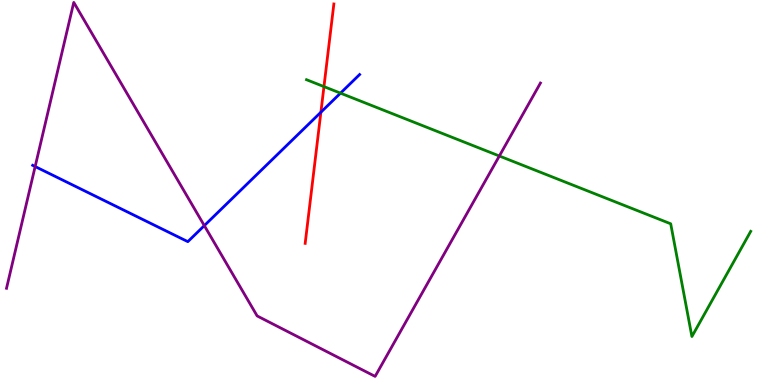[{'lines': ['blue', 'red'], 'intersections': [{'x': 4.14, 'y': 7.09}]}, {'lines': ['green', 'red'], 'intersections': [{'x': 4.18, 'y': 7.75}]}, {'lines': ['purple', 'red'], 'intersections': []}, {'lines': ['blue', 'green'], 'intersections': [{'x': 4.39, 'y': 7.58}]}, {'lines': ['blue', 'purple'], 'intersections': [{'x': 0.454, 'y': 5.67}, {'x': 2.64, 'y': 4.14}]}, {'lines': ['green', 'purple'], 'intersections': [{'x': 6.44, 'y': 5.95}]}]